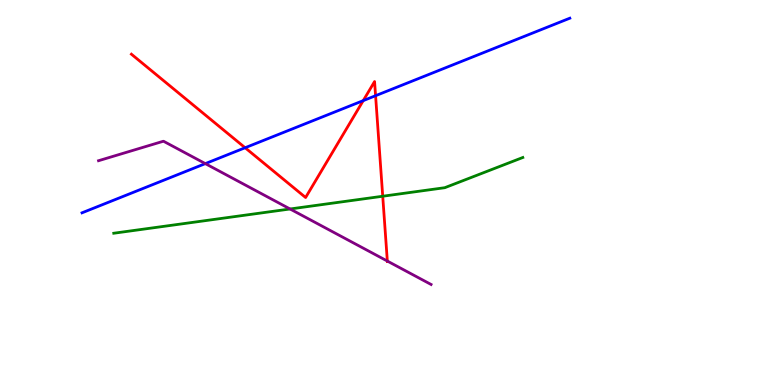[{'lines': ['blue', 'red'], 'intersections': [{'x': 3.16, 'y': 6.16}, {'x': 4.69, 'y': 7.39}, {'x': 4.85, 'y': 7.51}]}, {'lines': ['green', 'red'], 'intersections': [{'x': 4.94, 'y': 4.9}]}, {'lines': ['purple', 'red'], 'intersections': [{'x': 5.0, 'y': 3.22}]}, {'lines': ['blue', 'green'], 'intersections': []}, {'lines': ['blue', 'purple'], 'intersections': [{'x': 2.65, 'y': 5.75}]}, {'lines': ['green', 'purple'], 'intersections': [{'x': 3.74, 'y': 4.57}]}]